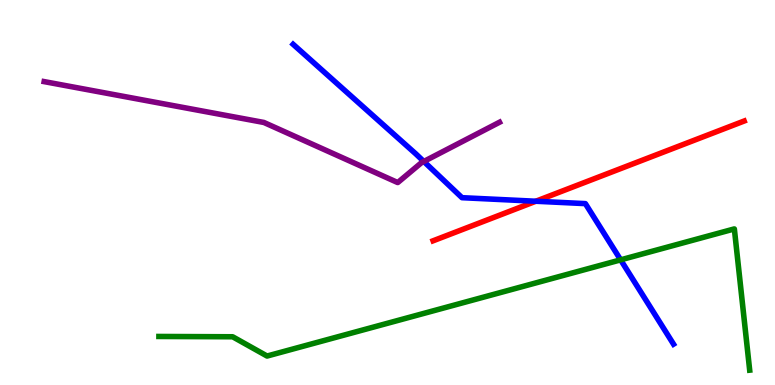[{'lines': ['blue', 'red'], 'intersections': [{'x': 6.91, 'y': 4.77}]}, {'lines': ['green', 'red'], 'intersections': []}, {'lines': ['purple', 'red'], 'intersections': []}, {'lines': ['blue', 'green'], 'intersections': [{'x': 8.01, 'y': 3.25}]}, {'lines': ['blue', 'purple'], 'intersections': [{'x': 5.47, 'y': 5.81}]}, {'lines': ['green', 'purple'], 'intersections': []}]